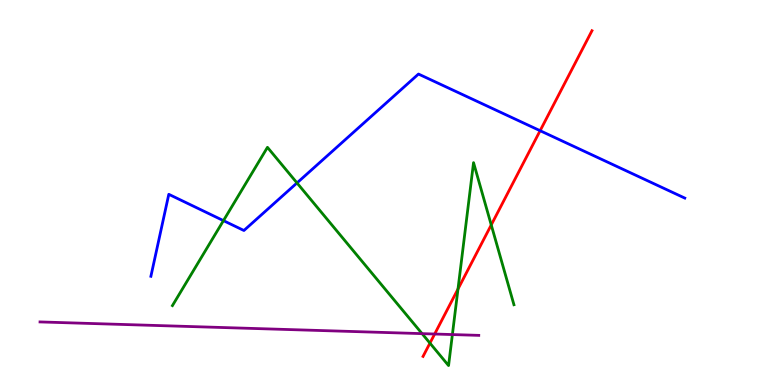[{'lines': ['blue', 'red'], 'intersections': [{'x': 6.97, 'y': 6.61}]}, {'lines': ['green', 'red'], 'intersections': [{'x': 5.55, 'y': 1.09}, {'x': 5.91, 'y': 2.49}, {'x': 6.34, 'y': 4.16}]}, {'lines': ['purple', 'red'], 'intersections': [{'x': 5.61, 'y': 1.32}]}, {'lines': ['blue', 'green'], 'intersections': [{'x': 2.88, 'y': 4.27}, {'x': 3.83, 'y': 5.25}]}, {'lines': ['blue', 'purple'], 'intersections': []}, {'lines': ['green', 'purple'], 'intersections': [{'x': 5.45, 'y': 1.33}, {'x': 5.84, 'y': 1.31}]}]